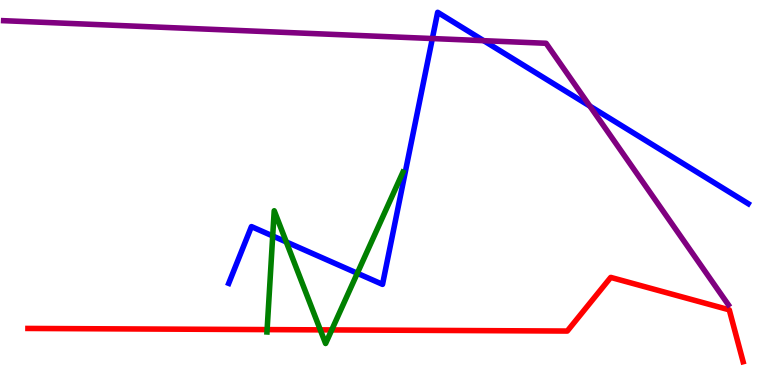[{'lines': ['blue', 'red'], 'intersections': []}, {'lines': ['green', 'red'], 'intersections': [{'x': 3.45, 'y': 1.44}, {'x': 4.13, 'y': 1.43}, {'x': 4.28, 'y': 1.43}]}, {'lines': ['purple', 'red'], 'intersections': []}, {'lines': ['blue', 'green'], 'intersections': [{'x': 3.52, 'y': 3.87}, {'x': 3.69, 'y': 3.72}, {'x': 4.61, 'y': 2.9}]}, {'lines': ['blue', 'purple'], 'intersections': [{'x': 5.58, 'y': 9.0}, {'x': 6.24, 'y': 8.94}, {'x': 7.61, 'y': 7.24}]}, {'lines': ['green', 'purple'], 'intersections': []}]